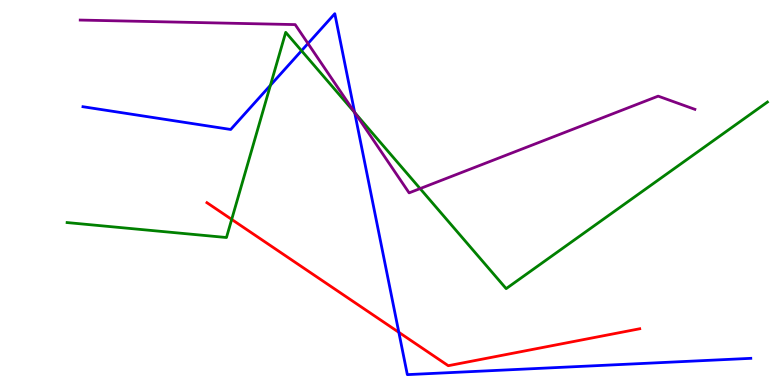[{'lines': ['blue', 'red'], 'intersections': [{'x': 5.15, 'y': 1.37}]}, {'lines': ['green', 'red'], 'intersections': [{'x': 2.99, 'y': 4.3}]}, {'lines': ['purple', 'red'], 'intersections': []}, {'lines': ['blue', 'green'], 'intersections': [{'x': 3.49, 'y': 7.78}, {'x': 3.89, 'y': 8.68}, {'x': 4.58, 'y': 7.08}]}, {'lines': ['blue', 'purple'], 'intersections': [{'x': 3.97, 'y': 8.87}, {'x': 4.58, 'y': 7.08}]}, {'lines': ['green', 'purple'], 'intersections': [{'x': 4.58, 'y': 7.07}, {'x': 5.42, 'y': 5.1}]}]